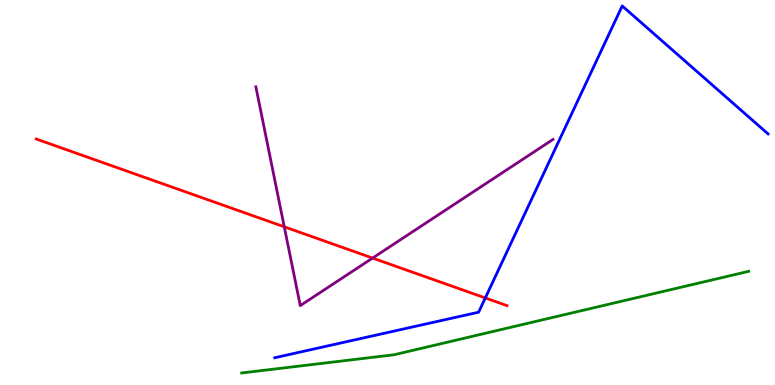[{'lines': ['blue', 'red'], 'intersections': [{'x': 6.26, 'y': 2.26}]}, {'lines': ['green', 'red'], 'intersections': []}, {'lines': ['purple', 'red'], 'intersections': [{'x': 3.67, 'y': 4.11}, {'x': 4.81, 'y': 3.3}]}, {'lines': ['blue', 'green'], 'intersections': []}, {'lines': ['blue', 'purple'], 'intersections': []}, {'lines': ['green', 'purple'], 'intersections': []}]